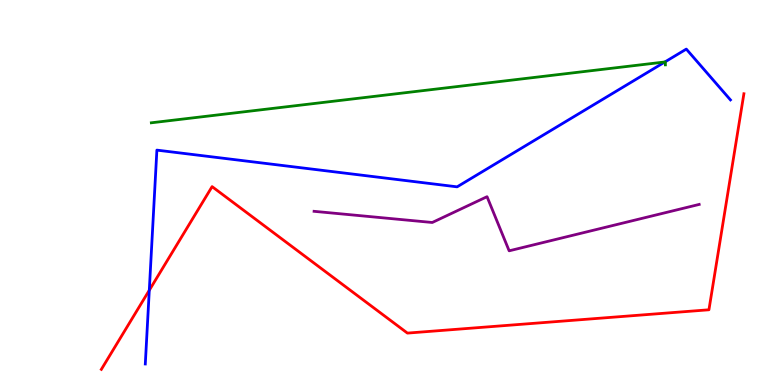[{'lines': ['blue', 'red'], 'intersections': [{'x': 1.93, 'y': 2.46}]}, {'lines': ['green', 'red'], 'intersections': []}, {'lines': ['purple', 'red'], 'intersections': []}, {'lines': ['blue', 'green'], 'intersections': [{'x': 8.58, 'y': 8.39}]}, {'lines': ['blue', 'purple'], 'intersections': []}, {'lines': ['green', 'purple'], 'intersections': []}]